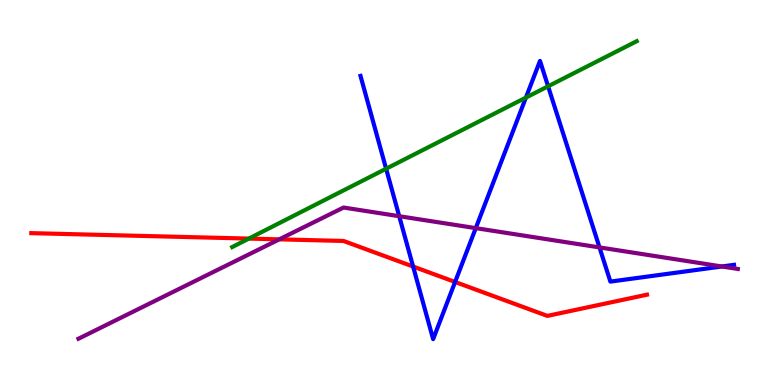[{'lines': ['blue', 'red'], 'intersections': [{'x': 5.33, 'y': 3.08}, {'x': 5.87, 'y': 2.68}]}, {'lines': ['green', 'red'], 'intersections': [{'x': 3.21, 'y': 3.8}]}, {'lines': ['purple', 'red'], 'intersections': [{'x': 3.6, 'y': 3.78}]}, {'lines': ['blue', 'green'], 'intersections': [{'x': 4.98, 'y': 5.62}, {'x': 6.79, 'y': 7.47}, {'x': 7.07, 'y': 7.76}]}, {'lines': ['blue', 'purple'], 'intersections': [{'x': 5.15, 'y': 4.38}, {'x': 6.14, 'y': 4.07}, {'x': 7.74, 'y': 3.57}, {'x': 9.31, 'y': 3.08}]}, {'lines': ['green', 'purple'], 'intersections': []}]